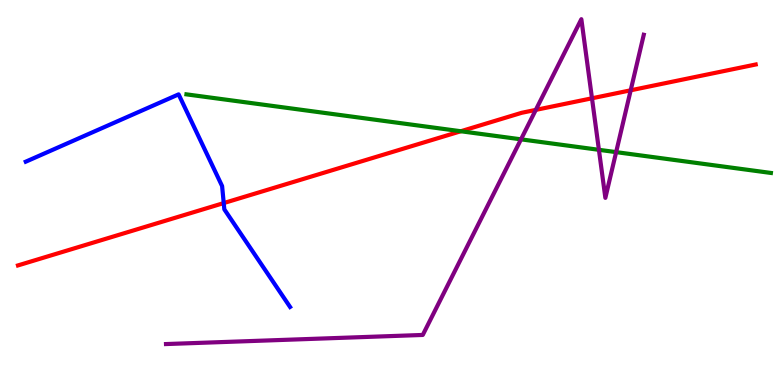[{'lines': ['blue', 'red'], 'intersections': [{'x': 2.89, 'y': 4.73}]}, {'lines': ['green', 'red'], 'intersections': [{'x': 5.95, 'y': 6.59}]}, {'lines': ['purple', 'red'], 'intersections': [{'x': 6.91, 'y': 7.15}, {'x': 7.64, 'y': 7.45}, {'x': 8.14, 'y': 7.65}]}, {'lines': ['blue', 'green'], 'intersections': []}, {'lines': ['blue', 'purple'], 'intersections': []}, {'lines': ['green', 'purple'], 'intersections': [{'x': 6.72, 'y': 6.38}, {'x': 7.73, 'y': 6.11}, {'x': 7.95, 'y': 6.05}]}]